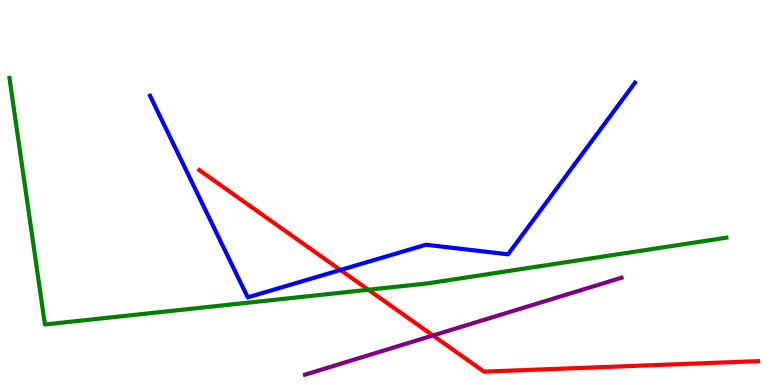[{'lines': ['blue', 'red'], 'intersections': [{'x': 4.39, 'y': 2.99}]}, {'lines': ['green', 'red'], 'intersections': [{'x': 4.75, 'y': 2.47}]}, {'lines': ['purple', 'red'], 'intersections': [{'x': 5.59, 'y': 1.29}]}, {'lines': ['blue', 'green'], 'intersections': []}, {'lines': ['blue', 'purple'], 'intersections': []}, {'lines': ['green', 'purple'], 'intersections': []}]